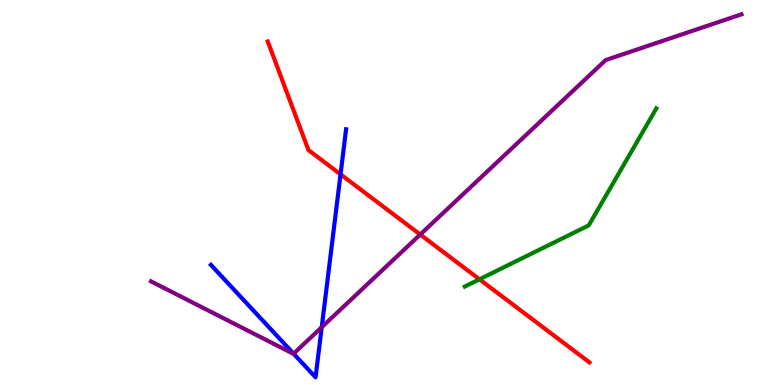[{'lines': ['blue', 'red'], 'intersections': [{'x': 4.39, 'y': 5.47}]}, {'lines': ['green', 'red'], 'intersections': [{'x': 6.19, 'y': 2.75}]}, {'lines': ['purple', 'red'], 'intersections': [{'x': 5.42, 'y': 3.91}]}, {'lines': ['blue', 'green'], 'intersections': []}, {'lines': ['blue', 'purple'], 'intersections': [{'x': 3.79, 'y': 0.813}, {'x': 4.15, 'y': 1.5}]}, {'lines': ['green', 'purple'], 'intersections': []}]